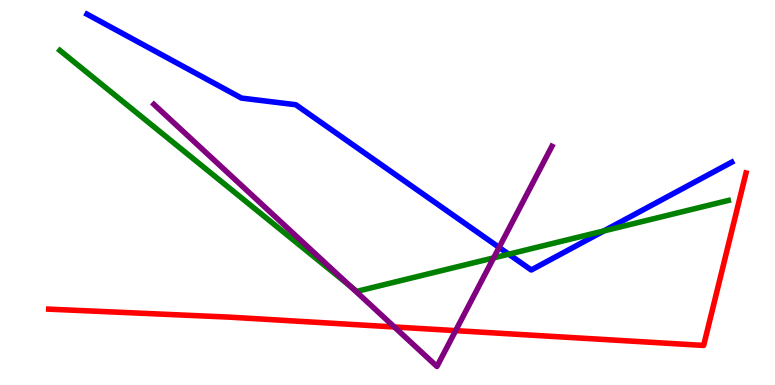[{'lines': ['blue', 'red'], 'intersections': []}, {'lines': ['green', 'red'], 'intersections': []}, {'lines': ['purple', 'red'], 'intersections': [{'x': 5.09, 'y': 1.51}, {'x': 5.88, 'y': 1.41}]}, {'lines': ['blue', 'green'], 'intersections': [{'x': 6.56, 'y': 3.4}, {'x': 7.79, 'y': 4.0}]}, {'lines': ['blue', 'purple'], 'intersections': [{'x': 6.44, 'y': 3.57}]}, {'lines': ['green', 'purple'], 'intersections': [{'x': 4.52, 'y': 2.56}, {'x': 6.37, 'y': 3.3}]}]